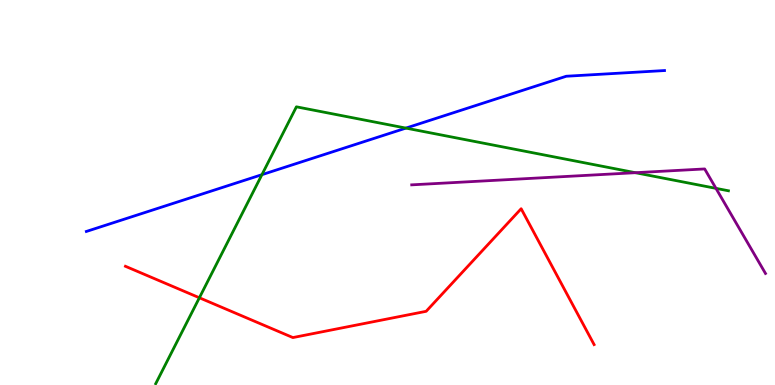[{'lines': ['blue', 'red'], 'intersections': []}, {'lines': ['green', 'red'], 'intersections': [{'x': 2.57, 'y': 2.27}]}, {'lines': ['purple', 'red'], 'intersections': []}, {'lines': ['blue', 'green'], 'intersections': [{'x': 3.38, 'y': 5.46}, {'x': 5.24, 'y': 6.67}]}, {'lines': ['blue', 'purple'], 'intersections': []}, {'lines': ['green', 'purple'], 'intersections': [{'x': 8.2, 'y': 5.51}, {'x': 9.24, 'y': 5.11}]}]